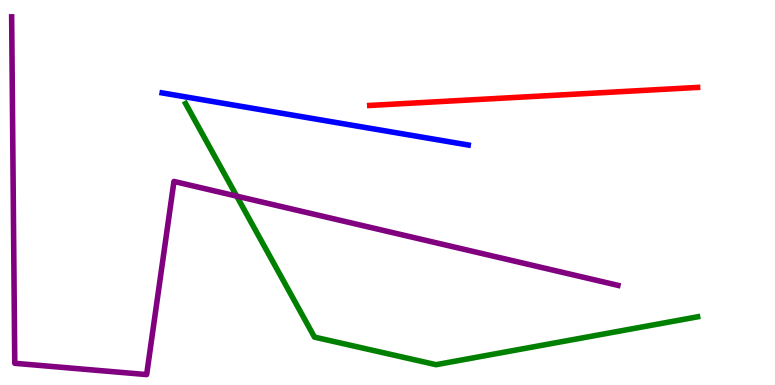[{'lines': ['blue', 'red'], 'intersections': []}, {'lines': ['green', 'red'], 'intersections': []}, {'lines': ['purple', 'red'], 'intersections': []}, {'lines': ['blue', 'green'], 'intersections': []}, {'lines': ['blue', 'purple'], 'intersections': []}, {'lines': ['green', 'purple'], 'intersections': [{'x': 3.05, 'y': 4.91}]}]